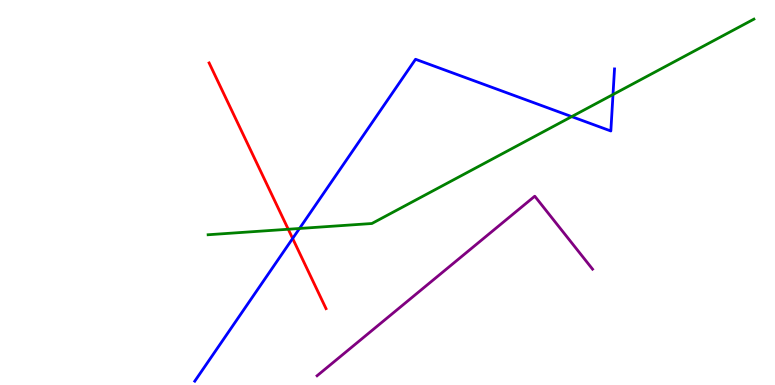[{'lines': ['blue', 'red'], 'intersections': [{'x': 3.78, 'y': 3.81}]}, {'lines': ['green', 'red'], 'intersections': [{'x': 3.72, 'y': 4.05}]}, {'lines': ['purple', 'red'], 'intersections': []}, {'lines': ['blue', 'green'], 'intersections': [{'x': 3.86, 'y': 4.07}, {'x': 7.38, 'y': 6.97}, {'x': 7.91, 'y': 7.54}]}, {'lines': ['blue', 'purple'], 'intersections': []}, {'lines': ['green', 'purple'], 'intersections': []}]